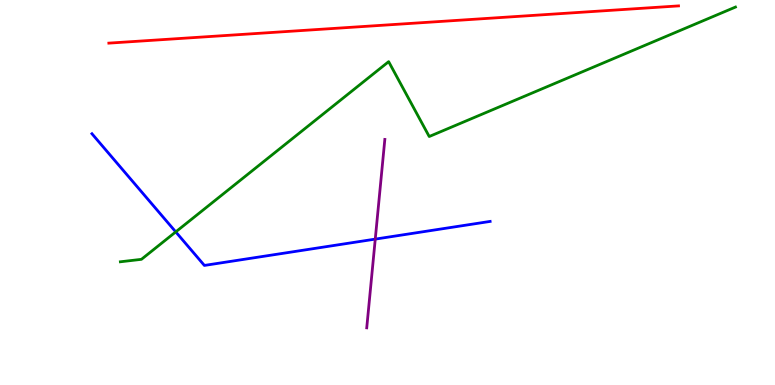[{'lines': ['blue', 'red'], 'intersections': []}, {'lines': ['green', 'red'], 'intersections': []}, {'lines': ['purple', 'red'], 'intersections': []}, {'lines': ['blue', 'green'], 'intersections': [{'x': 2.27, 'y': 3.98}]}, {'lines': ['blue', 'purple'], 'intersections': [{'x': 4.84, 'y': 3.79}]}, {'lines': ['green', 'purple'], 'intersections': []}]